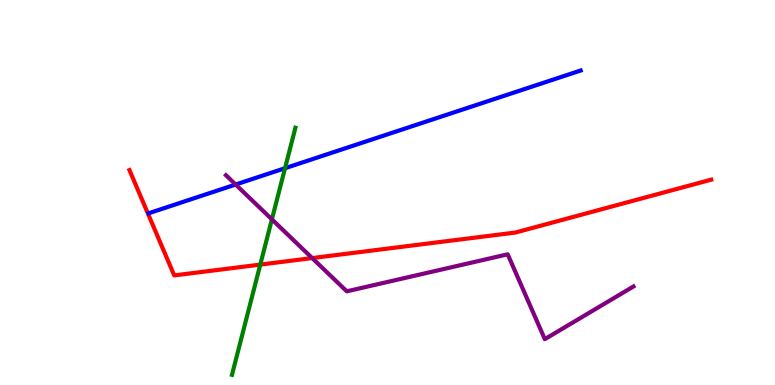[{'lines': ['blue', 'red'], 'intersections': []}, {'lines': ['green', 'red'], 'intersections': [{'x': 3.36, 'y': 3.13}]}, {'lines': ['purple', 'red'], 'intersections': [{'x': 4.03, 'y': 3.3}]}, {'lines': ['blue', 'green'], 'intersections': [{'x': 3.68, 'y': 5.63}]}, {'lines': ['blue', 'purple'], 'intersections': [{'x': 3.04, 'y': 5.21}]}, {'lines': ['green', 'purple'], 'intersections': [{'x': 3.51, 'y': 4.3}]}]